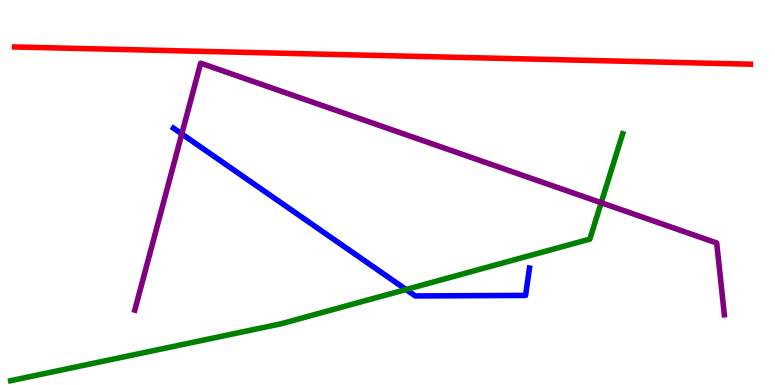[{'lines': ['blue', 'red'], 'intersections': []}, {'lines': ['green', 'red'], 'intersections': []}, {'lines': ['purple', 'red'], 'intersections': []}, {'lines': ['blue', 'green'], 'intersections': [{'x': 5.24, 'y': 2.48}]}, {'lines': ['blue', 'purple'], 'intersections': [{'x': 2.35, 'y': 6.52}]}, {'lines': ['green', 'purple'], 'intersections': [{'x': 7.76, 'y': 4.73}]}]